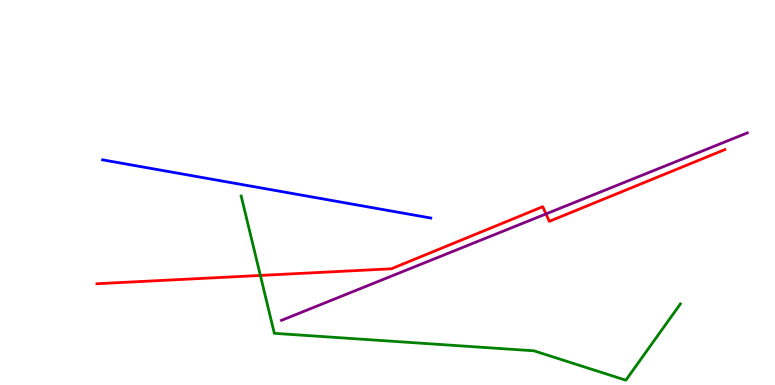[{'lines': ['blue', 'red'], 'intersections': []}, {'lines': ['green', 'red'], 'intersections': [{'x': 3.36, 'y': 2.85}]}, {'lines': ['purple', 'red'], 'intersections': [{'x': 7.05, 'y': 4.44}]}, {'lines': ['blue', 'green'], 'intersections': []}, {'lines': ['blue', 'purple'], 'intersections': []}, {'lines': ['green', 'purple'], 'intersections': []}]